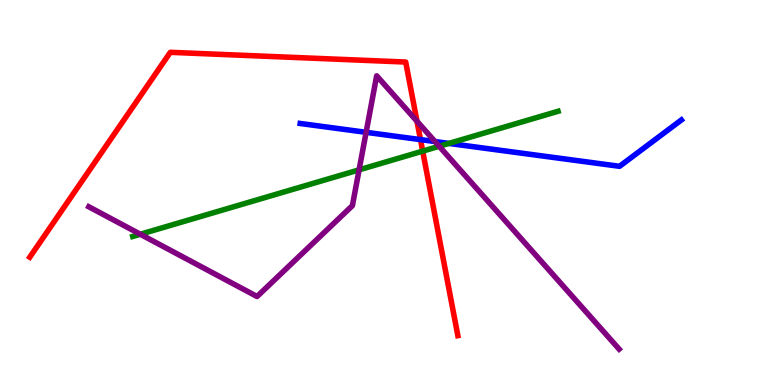[{'lines': ['blue', 'red'], 'intersections': [{'x': 5.43, 'y': 6.37}]}, {'lines': ['green', 'red'], 'intersections': [{'x': 5.45, 'y': 6.07}]}, {'lines': ['purple', 'red'], 'intersections': [{'x': 5.38, 'y': 6.85}]}, {'lines': ['blue', 'green'], 'intersections': [{'x': 5.79, 'y': 6.27}]}, {'lines': ['blue', 'purple'], 'intersections': [{'x': 4.72, 'y': 6.56}, {'x': 5.61, 'y': 6.32}]}, {'lines': ['green', 'purple'], 'intersections': [{'x': 1.81, 'y': 3.92}, {'x': 4.63, 'y': 5.59}, {'x': 5.67, 'y': 6.2}]}]